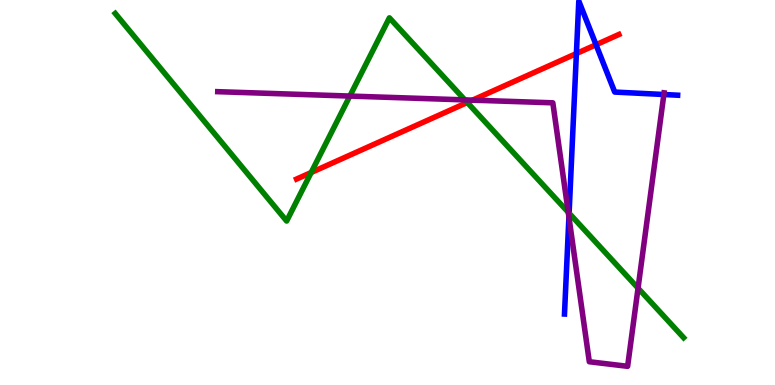[{'lines': ['blue', 'red'], 'intersections': [{'x': 7.44, 'y': 8.61}, {'x': 7.69, 'y': 8.84}]}, {'lines': ['green', 'red'], 'intersections': [{'x': 4.02, 'y': 5.52}, {'x': 6.03, 'y': 7.34}]}, {'lines': ['purple', 'red'], 'intersections': [{'x': 6.1, 'y': 7.4}]}, {'lines': ['blue', 'green'], 'intersections': [{'x': 7.34, 'y': 4.46}]}, {'lines': ['blue', 'purple'], 'intersections': [{'x': 7.34, 'y': 4.36}, {'x': 8.57, 'y': 7.55}]}, {'lines': ['green', 'purple'], 'intersections': [{'x': 4.51, 'y': 7.5}, {'x': 6.0, 'y': 7.41}, {'x': 7.33, 'y': 4.49}, {'x': 8.23, 'y': 2.52}]}]